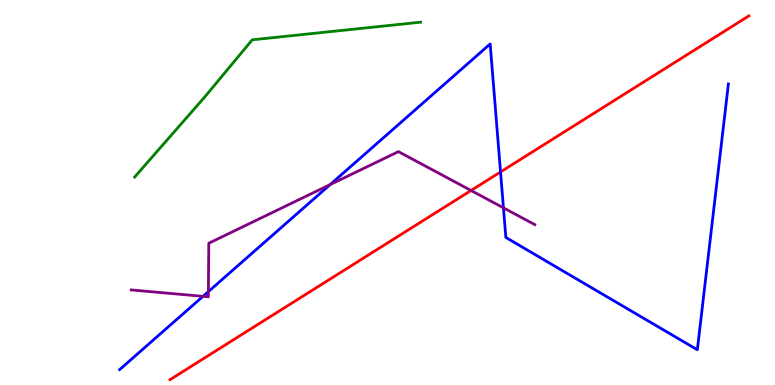[{'lines': ['blue', 'red'], 'intersections': [{'x': 6.46, 'y': 5.53}]}, {'lines': ['green', 'red'], 'intersections': []}, {'lines': ['purple', 'red'], 'intersections': [{'x': 6.08, 'y': 5.05}]}, {'lines': ['blue', 'green'], 'intersections': []}, {'lines': ['blue', 'purple'], 'intersections': [{'x': 2.62, 'y': 2.3}, {'x': 2.69, 'y': 2.43}, {'x': 4.26, 'y': 5.2}, {'x': 6.5, 'y': 4.6}]}, {'lines': ['green', 'purple'], 'intersections': []}]